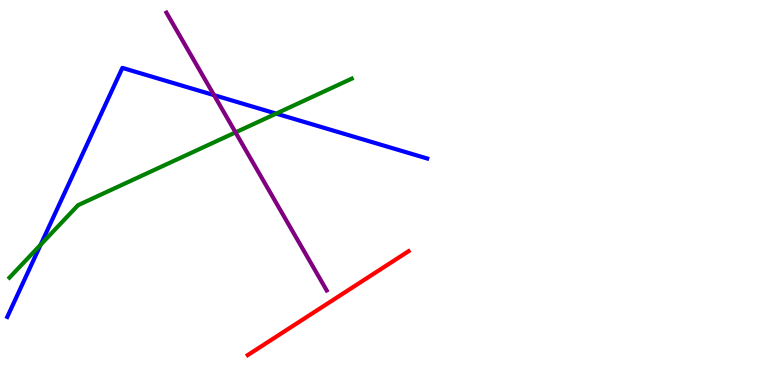[{'lines': ['blue', 'red'], 'intersections': []}, {'lines': ['green', 'red'], 'intersections': []}, {'lines': ['purple', 'red'], 'intersections': []}, {'lines': ['blue', 'green'], 'intersections': [{'x': 0.524, 'y': 3.64}, {'x': 3.56, 'y': 7.05}]}, {'lines': ['blue', 'purple'], 'intersections': [{'x': 2.76, 'y': 7.53}]}, {'lines': ['green', 'purple'], 'intersections': [{'x': 3.04, 'y': 6.56}]}]